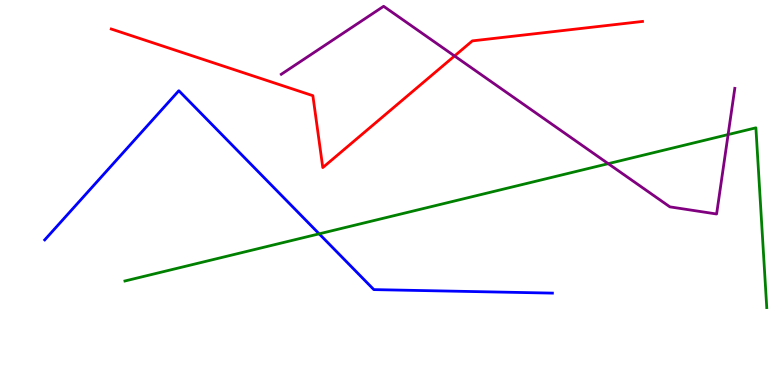[{'lines': ['blue', 'red'], 'intersections': []}, {'lines': ['green', 'red'], 'intersections': []}, {'lines': ['purple', 'red'], 'intersections': [{'x': 5.86, 'y': 8.55}]}, {'lines': ['blue', 'green'], 'intersections': [{'x': 4.12, 'y': 3.93}]}, {'lines': ['blue', 'purple'], 'intersections': []}, {'lines': ['green', 'purple'], 'intersections': [{'x': 7.85, 'y': 5.75}, {'x': 9.39, 'y': 6.5}]}]